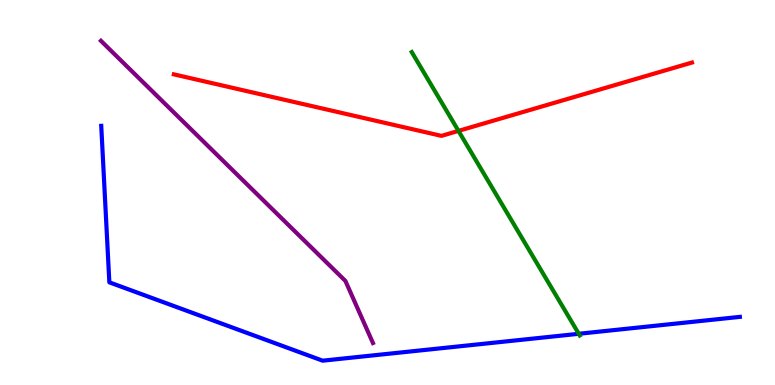[{'lines': ['blue', 'red'], 'intersections': []}, {'lines': ['green', 'red'], 'intersections': [{'x': 5.92, 'y': 6.6}]}, {'lines': ['purple', 'red'], 'intersections': []}, {'lines': ['blue', 'green'], 'intersections': [{'x': 7.47, 'y': 1.33}]}, {'lines': ['blue', 'purple'], 'intersections': []}, {'lines': ['green', 'purple'], 'intersections': []}]